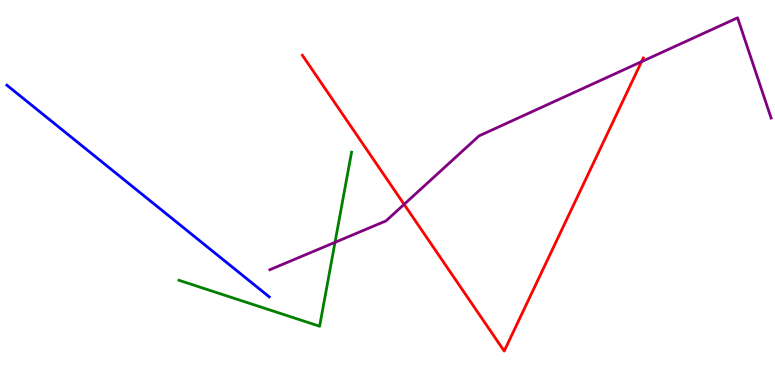[{'lines': ['blue', 'red'], 'intersections': []}, {'lines': ['green', 'red'], 'intersections': []}, {'lines': ['purple', 'red'], 'intersections': [{'x': 5.21, 'y': 4.69}, {'x': 8.28, 'y': 8.4}]}, {'lines': ['blue', 'green'], 'intersections': []}, {'lines': ['blue', 'purple'], 'intersections': []}, {'lines': ['green', 'purple'], 'intersections': [{'x': 4.32, 'y': 3.71}]}]